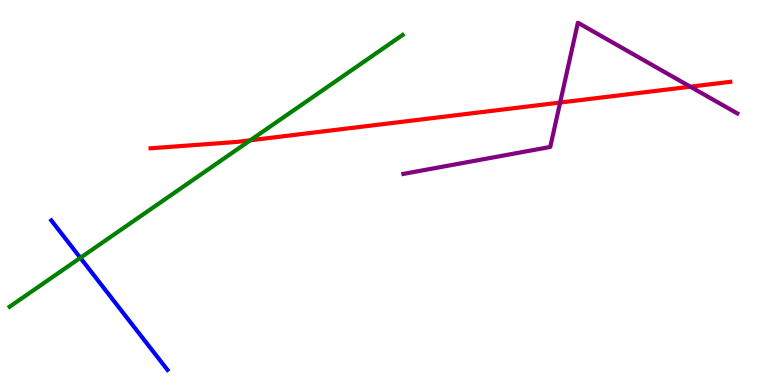[{'lines': ['blue', 'red'], 'intersections': []}, {'lines': ['green', 'red'], 'intersections': [{'x': 3.23, 'y': 6.36}]}, {'lines': ['purple', 'red'], 'intersections': [{'x': 7.23, 'y': 7.34}, {'x': 8.91, 'y': 7.75}]}, {'lines': ['blue', 'green'], 'intersections': [{'x': 1.04, 'y': 3.3}]}, {'lines': ['blue', 'purple'], 'intersections': []}, {'lines': ['green', 'purple'], 'intersections': []}]